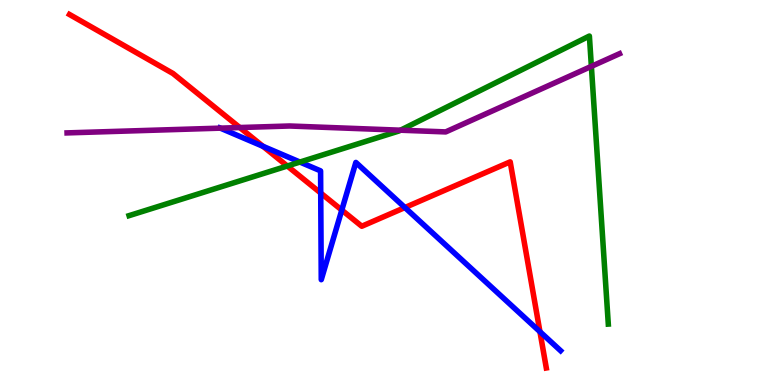[{'lines': ['blue', 'red'], 'intersections': [{'x': 3.39, 'y': 6.2}, {'x': 4.14, 'y': 4.99}, {'x': 4.41, 'y': 4.54}, {'x': 5.22, 'y': 4.61}, {'x': 6.97, 'y': 1.38}]}, {'lines': ['green', 'red'], 'intersections': [{'x': 3.71, 'y': 5.69}]}, {'lines': ['purple', 'red'], 'intersections': [{'x': 3.09, 'y': 6.69}]}, {'lines': ['blue', 'green'], 'intersections': [{'x': 3.87, 'y': 5.79}]}, {'lines': ['blue', 'purple'], 'intersections': [{'x': 2.84, 'y': 6.67}]}, {'lines': ['green', 'purple'], 'intersections': [{'x': 5.17, 'y': 6.62}, {'x': 7.63, 'y': 8.28}]}]